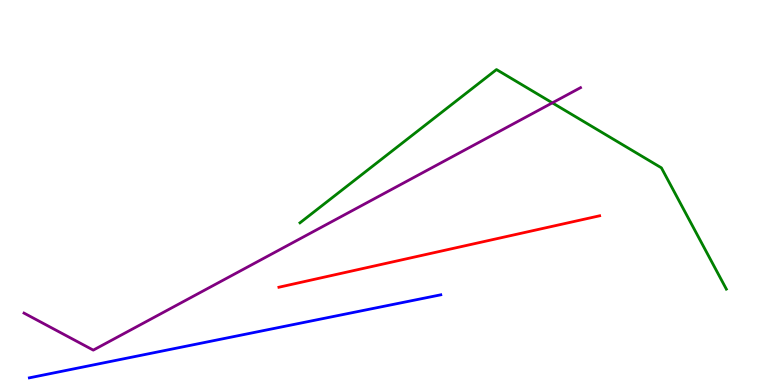[{'lines': ['blue', 'red'], 'intersections': []}, {'lines': ['green', 'red'], 'intersections': []}, {'lines': ['purple', 'red'], 'intersections': []}, {'lines': ['blue', 'green'], 'intersections': []}, {'lines': ['blue', 'purple'], 'intersections': []}, {'lines': ['green', 'purple'], 'intersections': [{'x': 7.13, 'y': 7.33}]}]